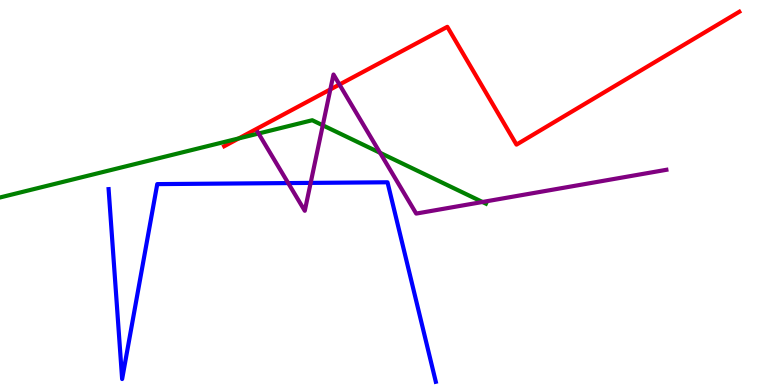[{'lines': ['blue', 'red'], 'intersections': []}, {'lines': ['green', 'red'], 'intersections': [{'x': 3.08, 'y': 6.41}]}, {'lines': ['purple', 'red'], 'intersections': [{'x': 4.26, 'y': 7.68}, {'x': 4.38, 'y': 7.8}]}, {'lines': ['blue', 'green'], 'intersections': []}, {'lines': ['blue', 'purple'], 'intersections': [{'x': 3.72, 'y': 5.24}, {'x': 4.01, 'y': 5.25}]}, {'lines': ['green', 'purple'], 'intersections': [{'x': 3.34, 'y': 6.53}, {'x': 4.16, 'y': 6.75}, {'x': 4.9, 'y': 6.03}, {'x': 6.23, 'y': 4.75}]}]